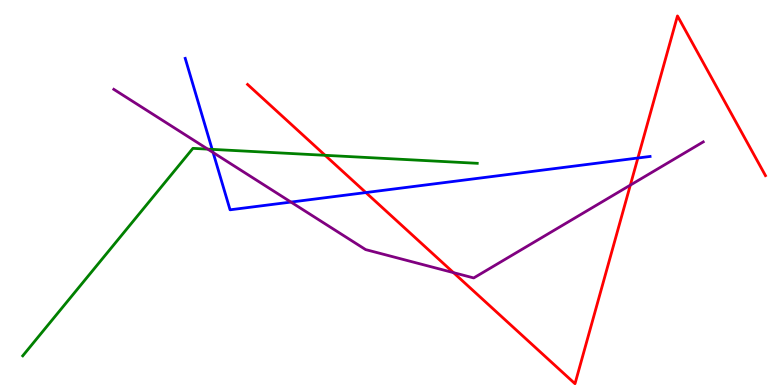[{'lines': ['blue', 'red'], 'intersections': [{'x': 4.72, 'y': 5.0}, {'x': 8.23, 'y': 5.9}]}, {'lines': ['green', 'red'], 'intersections': [{'x': 4.19, 'y': 5.97}]}, {'lines': ['purple', 'red'], 'intersections': [{'x': 5.85, 'y': 2.92}, {'x': 8.13, 'y': 5.19}]}, {'lines': ['blue', 'green'], 'intersections': [{'x': 2.74, 'y': 6.12}]}, {'lines': ['blue', 'purple'], 'intersections': [{'x': 2.75, 'y': 6.04}, {'x': 3.75, 'y': 4.75}]}, {'lines': ['green', 'purple'], 'intersections': [{'x': 2.68, 'y': 6.13}]}]